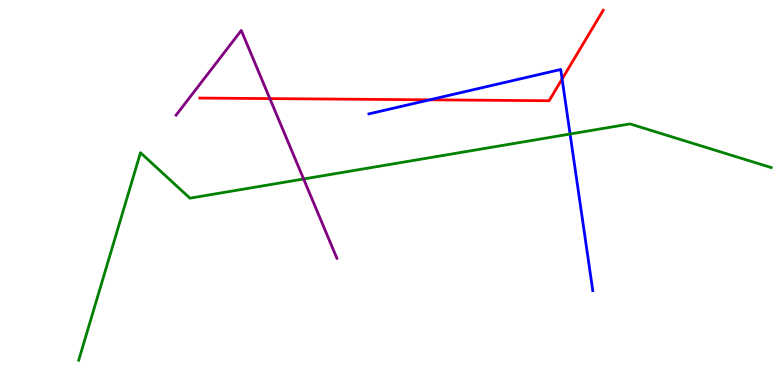[{'lines': ['blue', 'red'], 'intersections': [{'x': 5.54, 'y': 7.41}, {'x': 7.25, 'y': 7.95}]}, {'lines': ['green', 'red'], 'intersections': []}, {'lines': ['purple', 'red'], 'intersections': [{'x': 3.48, 'y': 7.44}]}, {'lines': ['blue', 'green'], 'intersections': [{'x': 7.36, 'y': 6.52}]}, {'lines': ['blue', 'purple'], 'intersections': []}, {'lines': ['green', 'purple'], 'intersections': [{'x': 3.92, 'y': 5.35}]}]